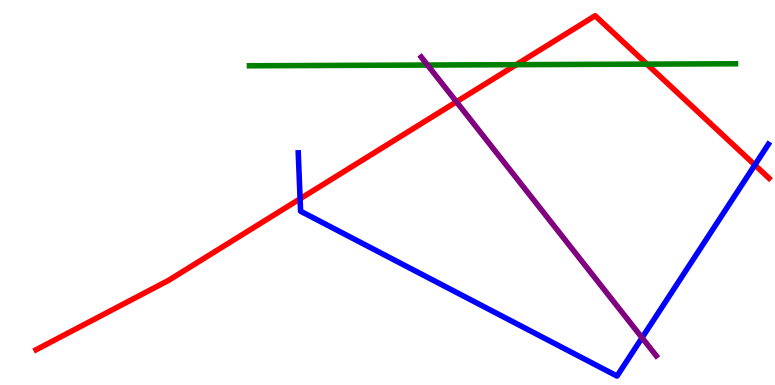[{'lines': ['blue', 'red'], 'intersections': [{'x': 3.87, 'y': 4.84}, {'x': 9.74, 'y': 5.71}]}, {'lines': ['green', 'red'], 'intersections': [{'x': 6.66, 'y': 8.32}, {'x': 8.35, 'y': 8.33}]}, {'lines': ['purple', 'red'], 'intersections': [{'x': 5.89, 'y': 7.36}]}, {'lines': ['blue', 'green'], 'intersections': []}, {'lines': ['blue', 'purple'], 'intersections': [{'x': 8.28, 'y': 1.23}]}, {'lines': ['green', 'purple'], 'intersections': [{'x': 5.52, 'y': 8.31}]}]